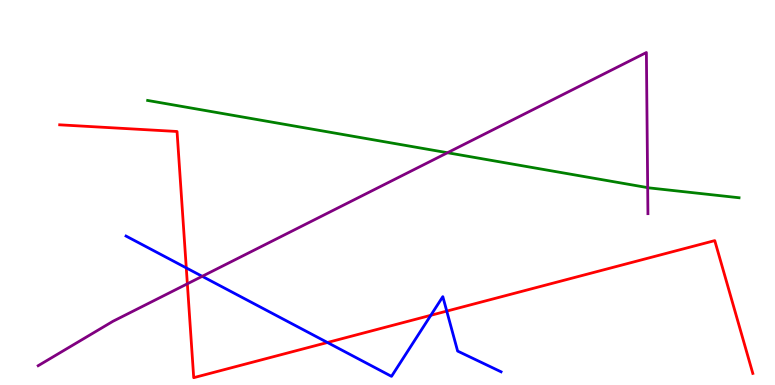[{'lines': ['blue', 'red'], 'intersections': [{'x': 2.4, 'y': 3.04}, {'x': 4.23, 'y': 1.1}, {'x': 5.56, 'y': 1.81}, {'x': 5.76, 'y': 1.92}]}, {'lines': ['green', 'red'], 'intersections': []}, {'lines': ['purple', 'red'], 'intersections': [{'x': 2.42, 'y': 2.63}]}, {'lines': ['blue', 'green'], 'intersections': []}, {'lines': ['blue', 'purple'], 'intersections': [{'x': 2.61, 'y': 2.82}]}, {'lines': ['green', 'purple'], 'intersections': [{'x': 5.77, 'y': 6.03}, {'x': 8.36, 'y': 5.13}]}]